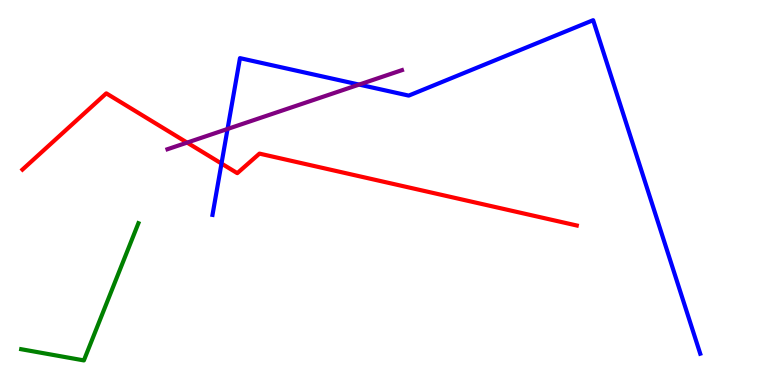[{'lines': ['blue', 'red'], 'intersections': [{'x': 2.86, 'y': 5.75}]}, {'lines': ['green', 'red'], 'intersections': []}, {'lines': ['purple', 'red'], 'intersections': [{'x': 2.41, 'y': 6.3}]}, {'lines': ['blue', 'green'], 'intersections': []}, {'lines': ['blue', 'purple'], 'intersections': [{'x': 2.94, 'y': 6.65}, {'x': 4.63, 'y': 7.8}]}, {'lines': ['green', 'purple'], 'intersections': []}]